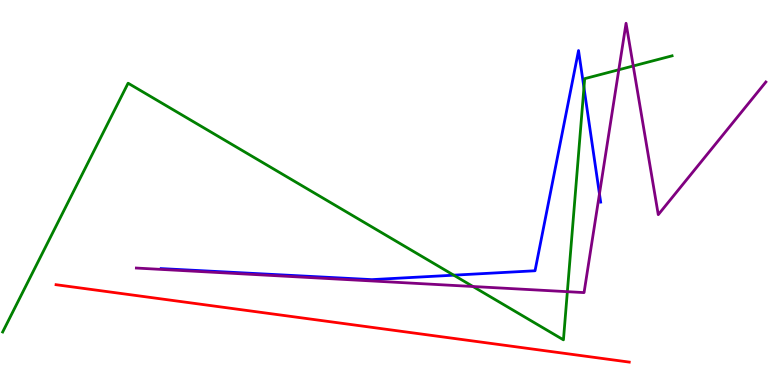[{'lines': ['blue', 'red'], 'intersections': []}, {'lines': ['green', 'red'], 'intersections': []}, {'lines': ['purple', 'red'], 'intersections': []}, {'lines': ['blue', 'green'], 'intersections': [{'x': 5.85, 'y': 2.85}, {'x': 7.53, 'y': 7.72}]}, {'lines': ['blue', 'purple'], 'intersections': [{'x': 7.73, 'y': 4.96}]}, {'lines': ['green', 'purple'], 'intersections': [{'x': 6.1, 'y': 2.56}, {'x': 7.32, 'y': 2.42}, {'x': 7.98, 'y': 8.19}, {'x': 8.17, 'y': 8.29}]}]